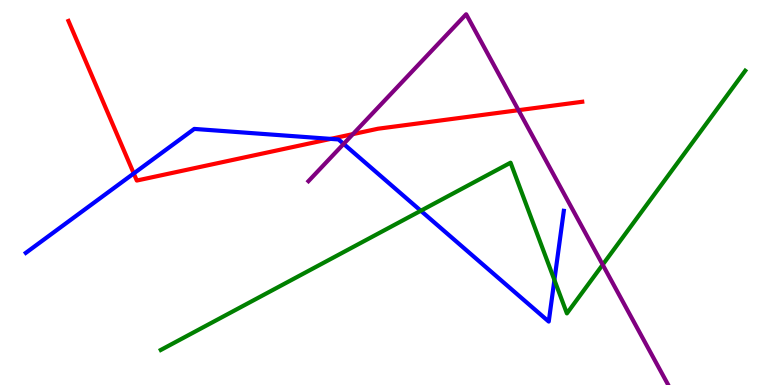[{'lines': ['blue', 'red'], 'intersections': [{'x': 1.73, 'y': 5.49}, {'x': 4.27, 'y': 6.39}]}, {'lines': ['green', 'red'], 'intersections': []}, {'lines': ['purple', 'red'], 'intersections': [{'x': 4.55, 'y': 6.52}, {'x': 6.69, 'y': 7.14}]}, {'lines': ['blue', 'green'], 'intersections': [{'x': 5.43, 'y': 4.53}, {'x': 7.15, 'y': 2.73}]}, {'lines': ['blue', 'purple'], 'intersections': [{'x': 4.43, 'y': 6.26}]}, {'lines': ['green', 'purple'], 'intersections': [{'x': 7.78, 'y': 3.12}]}]